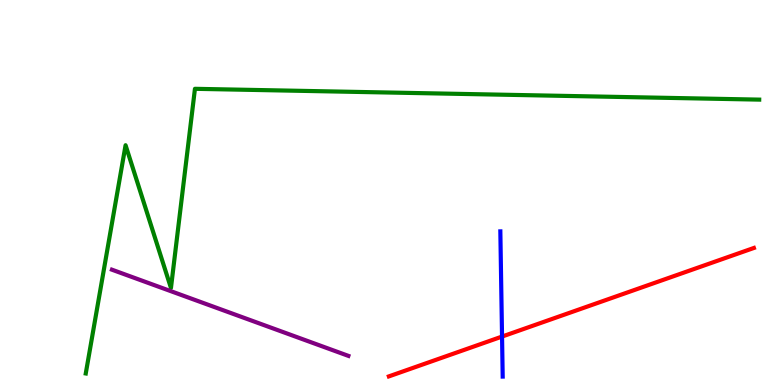[{'lines': ['blue', 'red'], 'intersections': [{'x': 6.48, 'y': 1.26}]}, {'lines': ['green', 'red'], 'intersections': []}, {'lines': ['purple', 'red'], 'intersections': []}, {'lines': ['blue', 'green'], 'intersections': []}, {'lines': ['blue', 'purple'], 'intersections': []}, {'lines': ['green', 'purple'], 'intersections': []}]